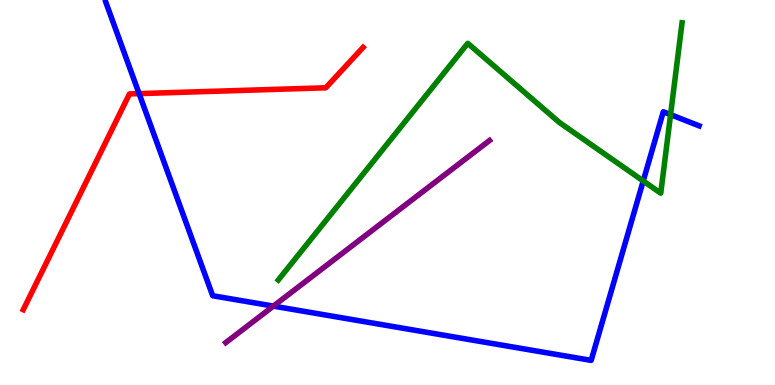[{'lines': ['blue', 'red'], 'intersections': [{'x': 1.79, 'y': 7.57}]}, {'lines': ['green', 'red'], 'intersections': []}, {'lines': ['purple', 'red'], 'intersections': []}, {'lines': ['blue', 'green'], 'intersections': [{'x': 8.3, 'y': 5.3}, {'x': 8.65, 'y': 7.02}]}, {'lines': ['blue', 'purple'], 'intersections': [{'x': 3.53, 'y': 2.05}]}, {'lines': ['green', 'purple'], 'intersections': []}]